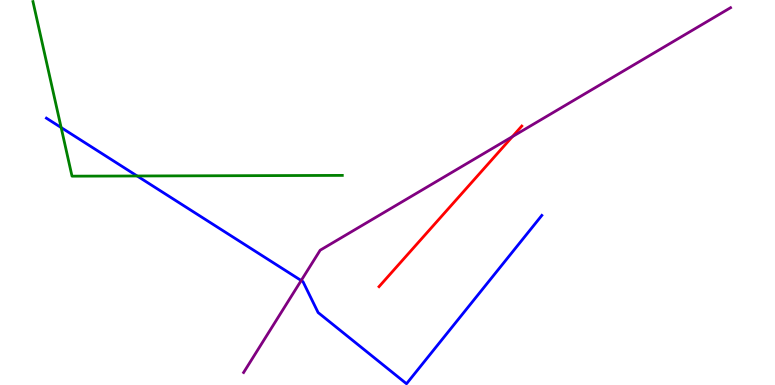[{'lines': ['blue', 'red'], 'intersections': []}, {'lines': ['green', 'red'], 'intersections': []}, {'lines': ['purple', 'red'], 'intersections': [{'x': 6.61, 'y': 6.45}]}, {'lines': ['blue', 'green'], 'intersections': [{'x': 0.789, 'y': 6.69}, {'x': 1.77, 'y': 5.43}]}, {'lines': ['blue', 'purple'], 'intersections': [{'x': 3.89, 'y': 2.71}]}, {'lines': ['green', 'purple'], 'intersections': []}]